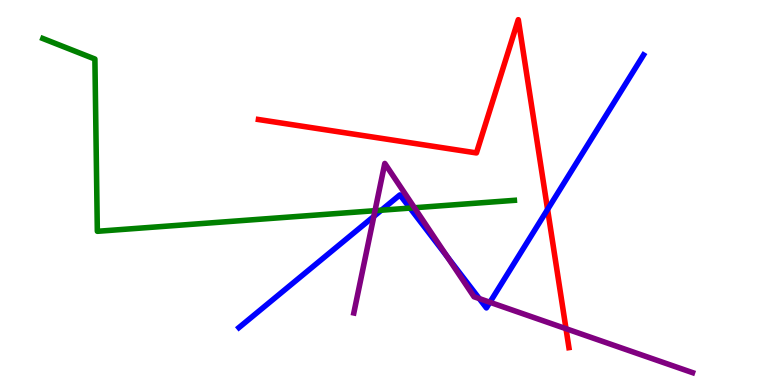[{'lines': ['blue', 'red'], 'intersections': [{'x': 7.07, 'y': 4.56}]}, {'lines': ['green', 'red'], 'intersections': []}, {'lines': ['purple', 'red'], 'intersections': [{'x': 7.3, 'y': 1.46}]}, {'lines': ['blue', 'green'], 'intersections': [{'x': 4.92, 'y': 4.54}, {'x': 5.29, 'y': 4.6}]}, {'lines': ['blue', 'purple'], 'intersections': [{'x': 4.82, 'y': 4.38}, {'x': 5.77, 'y': 3.33}, {'x': 6.18, 'y': 2.24}, {'x': 6.32, 'y': 2.15}]}, {'lines': ['green', 'purple'], 'intersections': [{'x': 4.84, 'y': 4.53}, {'x': 5.35, 'y': 4.6}]}]